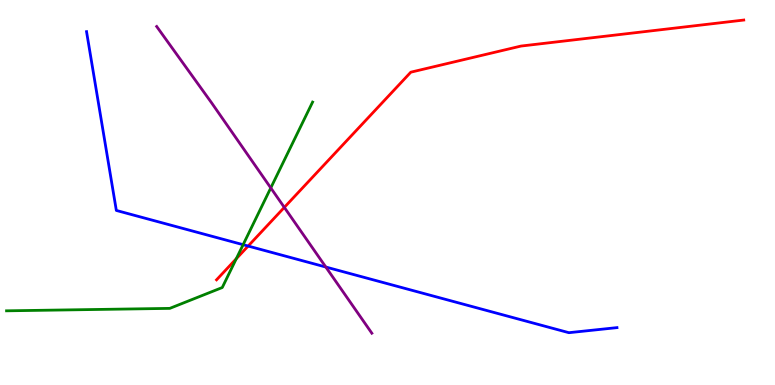[{'lines': ['blue', 'red'], 'intersections': [{'x': 3.2, 'y': 3.61}]}, {'lines': ['green', 'red'], 'intersections': [{'x': 3.05, 'y': 3.28}]}, {'lines': ['purple', 'red'], 'intersections': [{'x': 3.67, 'y': 4.61}]}, {'lines': ['blue', 'green'], 'intersections': [{'x': 3.14, 'y': 3.64}]}, {'lines': ['blue', 'purple'], 'intersections': [{'x': 4.2, 'y': 3.06}]}, {'lines': ['green', 'purple'], 'intersections': [{'x': 3.49, 'y': 5.12}]}]